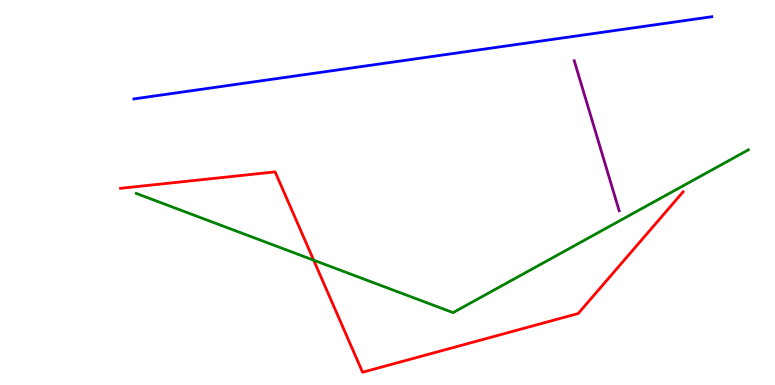[{'lines': ['blue', 'red'], 'intersections': []}, {'lines': ['green', 'red'], 'intersections': [{'x': 4.05, 'y': 3.24}]}, {'lines': ['purple', 'red'], 'intersections': []}, {'lines': ['blue', 'green'], 'intersections': []}, {'lines': ['blue', 'purple'], 'intersections': []}, {'lines': ['green', 'purple'], 'intersections': []}]